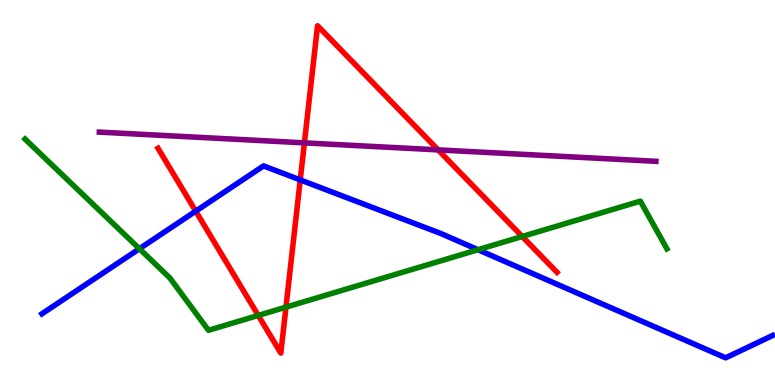[{'lines': ['blue', 'red'], 'intersections': [{'x': 2.53, 'y': 4.52}, {'x': 3.87, 'y': 5.33}]}, {'lines': ['green', 'red'], 'intersections': [{'x': 3.33, 'y': 1.81}, {'x': 3.69, 'y': 2.02}, {'x': 6.74, 'y': 3.86}]}, {'lines': ['purple', 'red'], 'intersections': [{'x': 3.93, 'y': 6.29}, {'x': 5.65, 'y': 6.11}]}, {'lines': ['blue', 'green'], 'intersections': [{'x': 1.8, 'y': 3.54}, {'x': 6.17, 'y': 3.51}]}, {'lines': ['blue', 'purple'], 'intersections': []}, {'lines': ['green', 'purple'], 'intersections': []}]